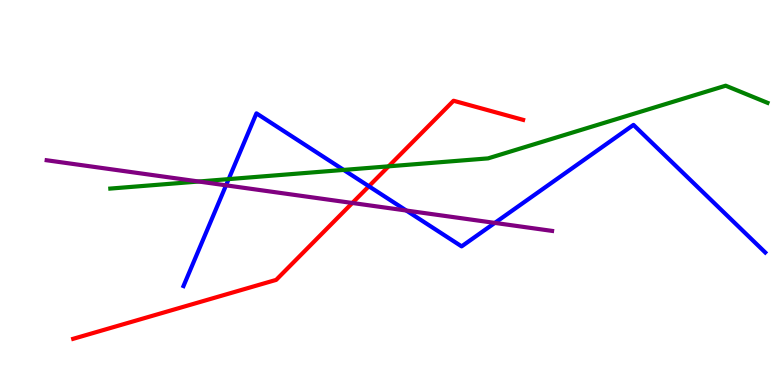[{'lines': ['blue', 'red'], 'intersections': [{'x': 4.76, 'y': 5.16}]}, {'lines': ['green', 'red'], 'intersections': [{'x': 5.01, 'y': 5.68}]}, {'lines': ['purple', 'red'], 'intersections': [{'x': 4.55, 'y': 4.73}]}, {'lines': ['blue', 'green'], 'intersections': [{'x': 2.95, 'y': 5.35}, {'x': 4.43, 'y': 5.59}]}, {'lines': ['blue', 'purple'], 'intersections': [{'x': 2.92, 'y': 5.19}, {'x': 5.24, 'y': 4.53}, {'x': 6.38, 'y': 4.21}]}, {'lines': ['green', 'purple'], 'intersections': [{'x': 2.56, 'y': 5.29}]}]